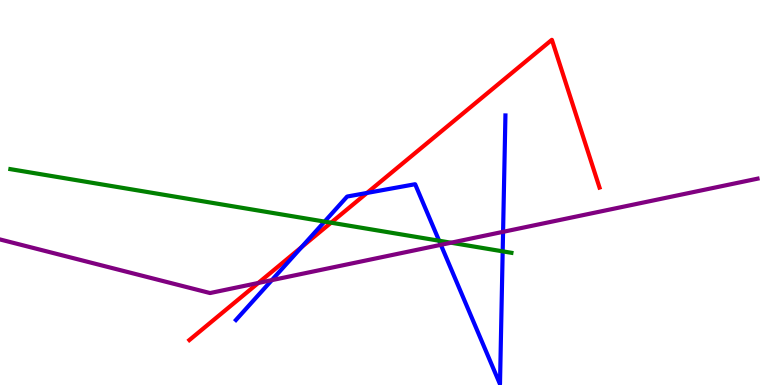[{'lines': ['blue', 'red'], 'intersections': [{'x': 3.89, 'y': 3.58}, {'x': 4.74, 'y': 4.99}]}, {'lines': ['green', 'red'], 'intersections': [{'x': 4.27, 'y': 4.22}]}, {'lines': ['purple', 'red'], 'intersections': [{'x': 3.33, 'y': 2.65}]}, {'lines': ['blue', 'green'], 'intersections': [{'x': 4.19, 'y': 4.24}, {'x': 5.67, 'y': 3.75}, {'x': 6.49, 'y': 3.47}]}, {'lines': ['blue', 'purple'], 'intersections': [{'x': 3.51, 'y': 2.72}, {'x': 5.69, 'y': 3.64}, {'x': 6.49, 'y': 3.98}]}, {'lines': ['green', 'purple'], 'intersections': [{'x': 5.82, 'y': 3.7}]}]